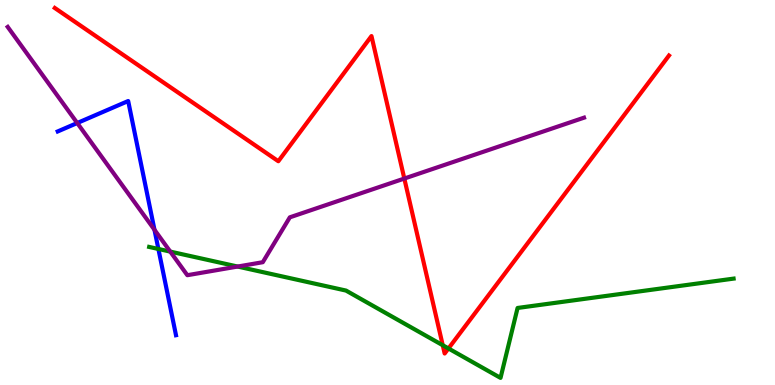[{'lines': ['blue', 'red'], 'intersections': []}, {'lines': ['green', 'red'], 'intersections': [{'x': 5.71, 'y': 1.03}, {'x': 5.79, 'y': 0.949}]}, {'lines': ['purple', 'red'], 'intersections': [{'x': 5.22, 'y': 5.36}]}, {'lines': ['blue', 'green'], 'intersections': [{'x': 2.04, 'y': 3.53}]}, {'lines': ['blue', 'purple'], 'intersections': [{'x': 0.997, 'y': 6.8}, {'x': 1.99, 'y': 4.03}]}, {'lines': ['green', 'purple'], 'intersections': [{'x': 2.2, 'y': 3.46}, {'x': 3.07, 'y': 3.08}]}]